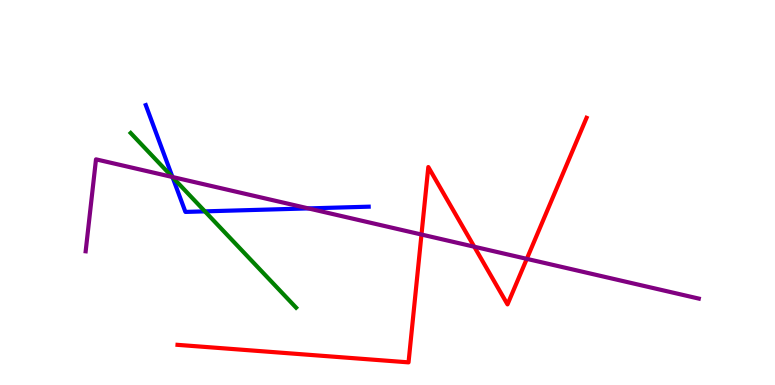[{'lines': ['blue', 'red'], 'intersections': []}, {'lines': ['green', 'red'], 'intersections': []}, {'lines': ['purple', 'red'], 'intersections': [{'x': 5.44, 'y': 3.91}, {'x': 6.12, 'y': 3.59}, {'x': 6.8, 'y': 3.28}]}, {'lines': ['blue', 'green'], 'intersections': [{'x': 2.23, 'y': 5.4}, {'x': 2.64, 'y': 4.51}]}, {'lines': ['blue', 'purple'], 'intersections': [{'x': 2.23, 'y': 5.4}, {'x': 3.98, 'y': 4.59}]}, {'lines': ['green', 'purple'], 'intersections': [{'x': 2.22, 'y': 5.4}]}]